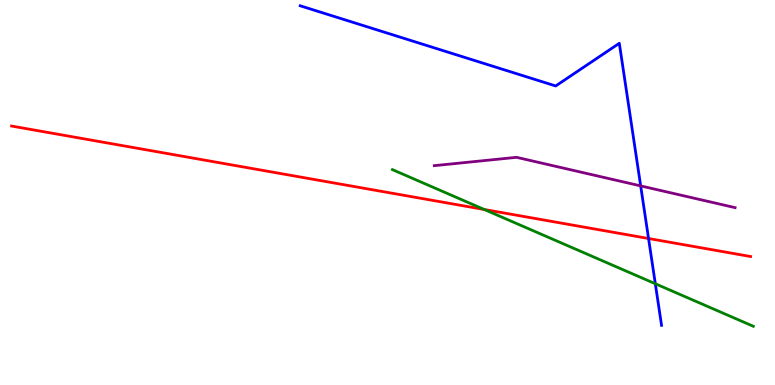[{'lines': ['blue', 'red'], 'intersections': [{'x': 8.37, 'y': 3.81}]}, {'lines': ['green', 'red'], 'intersections': [{'x': 6.25, 'y': 4.56}]}, {'lines': ['purple', 'red'], 'intersections': []}, {'lines': ['blue', 'green'], 'intersections': [{'x': 8.46, 'y': 2.63}]}, {'lines': ['blue', 'purple'], 'intersections': [{'x': 8.27, 'y': 5.17}]}, {'lines': ['green', 'purple'], 'intersections': []}]